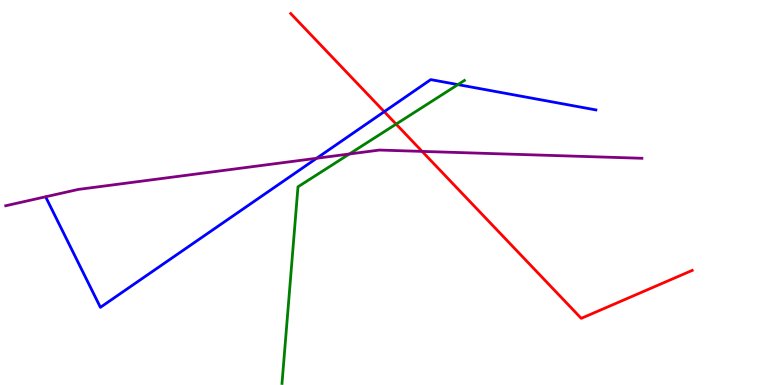[{'lines': ['blue', 'red'], 'intersections': [{'x': 4.96, 'y': 7.1}]}, {'lines': ['green', 'red'], 'intersections': [{'x': 5.11, 'y': 6.78}]}, {'lines': ['purple', 'red'], 'intersections': [{'x': 5.45, 'y': 6.07}]}, {'lines': ['blue', 'green'], 'intersections': [{'x': 5.91, 'y': 7.8}]}, {'lines': ['blue', 'purple'], 'intersections': [{'x': 4.09, 'y': 5.89}]}, {'lines': ['green', 'purple'], 'intersections': [{'x': 4.51, 'y': 6.0}]}]